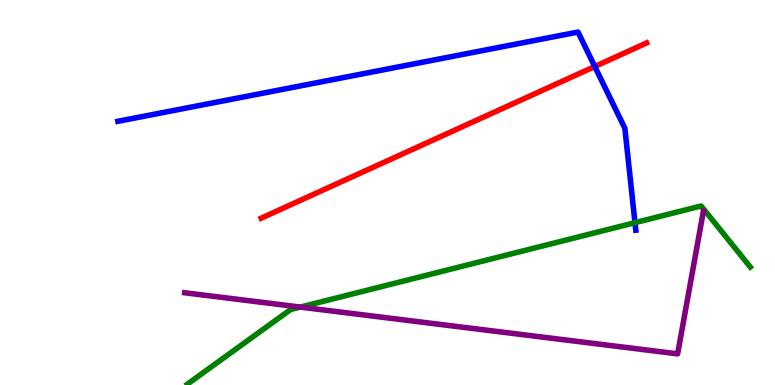[{'lines': ['blue', 'red'], 'intersections': [{'x': 7.67, 'y': 8.27}]}, {'lines': ['green', 'red'], 'intersections': []}, {'lines': ['purple', 'red'], 'intersections': []}, {'lines': ['blue', 'green'], 'intersections': [{'x': 8.19, 'y': 4.22}]}, {'lines': ['blue', 'purple'], 'intersections': []}, {'lines': ['green', 'purple'], 'intersections': [{'x': 3.88, 'y': 2.02}]}]